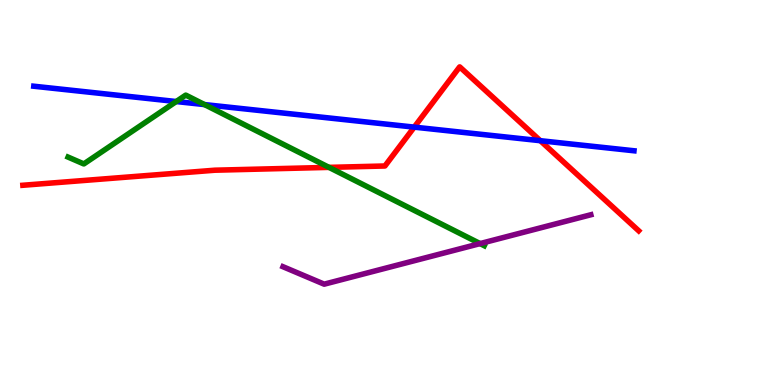[{'lines': ['blue', 'red'], 'intersections': [{'x': 5.34, 'y': 6.7}, {'x': 6.97, 'y': 6.35}]}, {'lines': ['green', 'red'], 'intersections': [{'x': 4.25, 'y': 5.65}]}, {'lines': ['purple', 'red'], 'intersections': []}, {'lines': ['blue', 'green'], 'intersections': [{'x': 2.27, 'y': 7.36}, {'x': 2.64, 'y': 7.28}]}, {'lines': ['blue', 'purple'], 'intersections': []}, {'lines': ['green', 'purple'], 'intersections': [{'x': 6.19, 'y': 3.67}]}]